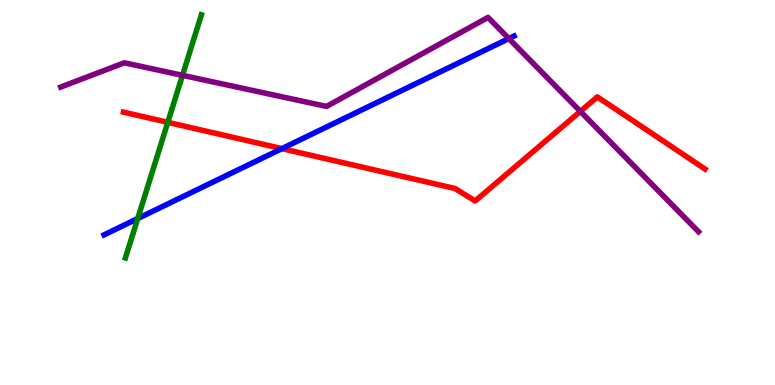[{'lines': ['blue', 'red'], 'intersections': [{'x': 3.64, 'y': 6.14}]}, {'lines': ['green', 'red'], 'intersections': [{'x': 2.17, 'y': 6.82}]}, {'lines': ['purple', 'red'], 'intersections': [{'x': 7.49, 'y': 7.11}]}, {'lines': ['blue', 'green'], 'intersections': [{'x': 1.78, 'y': 4.32}]}, {'lines': ['blue', 'purple'], 'intersections': [{'x': 6.57, 'y': 9.0}]}, {'lines': ['green', 'purple'], 'intersections': [{'x': 2.35, 'y': 8.04}]}]